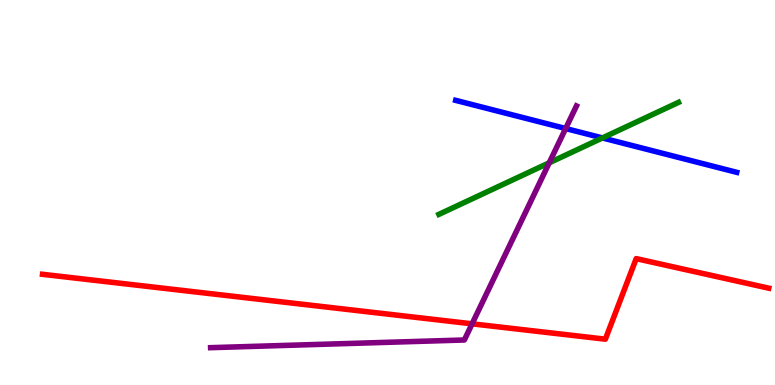[{'lines': ['blue', 'red'], 'intersections': []}, {'lines': ['green', 'red'], 'intersections': []}, {'lines': ['purple', 'red'], 'intersections': [{'x': 6.09, 'y': 1.59}]}, {'lines': ['blue', 'green'], 'intersections': [{'x': 7.77, 'y': 6.42}]}, {'lines': ['blue', 'purple'], 'intersections': [{'x': 7.3, 'y': 6.66}]}, {'lines': ['green', 'purple'], 'intersections': [{'x': 7.09, 'y': 5.77}]}]